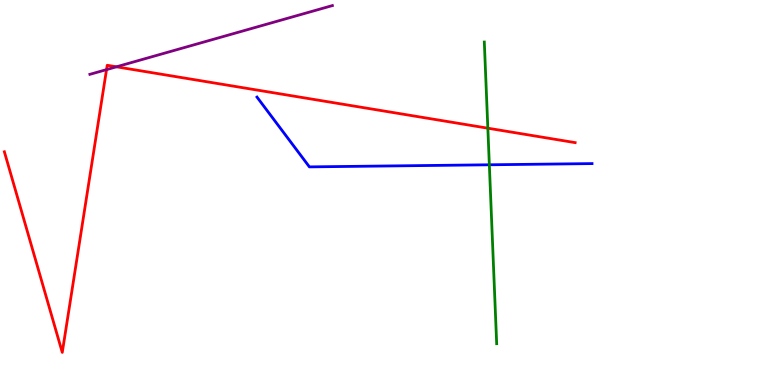[{'lines': ['blue', 'red'], 'intersections': []}, {'lines': ['green', 'red'], 'intersections': [{'x': 6.29, 'y': 6.67}]}, {'lines': ['purple', 'red'], 'intersections': [{'x': 1.37, 'y': 8.19}, {'x': 1.5, 'y': 8.26}]}, {'lines': ['blue', 'green'], 'intersections': [{'x': 6.31, 'y': 5.72}]}, {'lines': ['blue', 'purple'], 'intersections': []}, {'lines': ['green', 'purple'], 'intersections': []}]